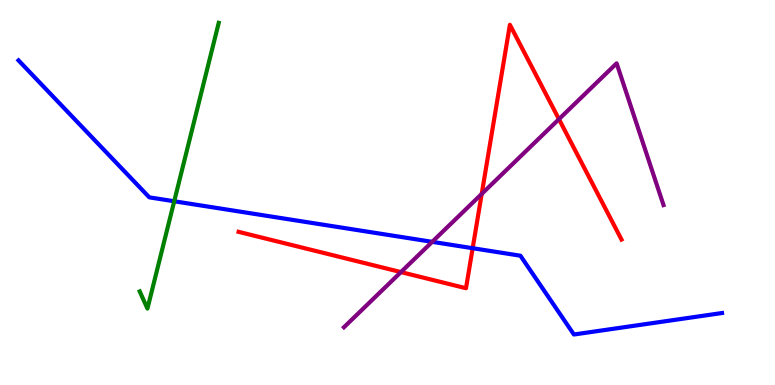[{'lines': ['blue', 'red'], 'intersections': [{'x': 6.1, 'y': 3.55}]}, {'lines': ['green', 'red'], 'intersections': []}, {'lines': ['purple', 'red'], 'intersections': [{'x': 5.17, 'y': 2.93}, {'x': 6.22, 'y': 4.96}, {'x': 7.21, 'y': 6.9}]}, {'lines': ['blue', 'green'], 'intersections': [{'x': 2.25, 'y': 4.77}]}, {'lines': ['blue', 'purple'], 'intersections': [{'x': 5.58, 'y': 3.72}]}, {'lines': ['green', 'purple'], 'intersections': []}]